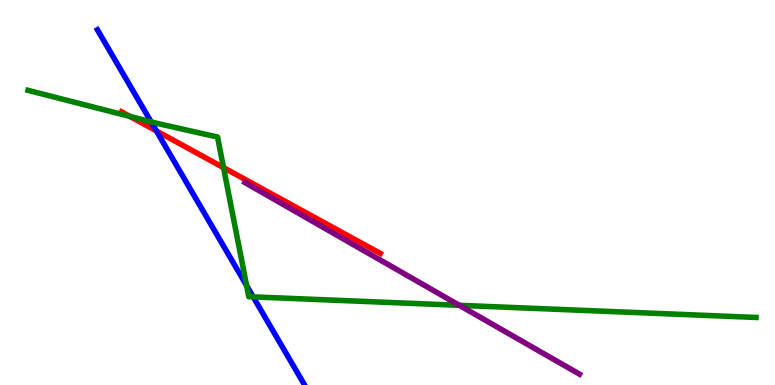[{'lines': ['blue', 'red'], 'intersections': [{'x': 2.02, 'y': 6.6}]}, {'lines': ['green', 'red'], 'intersections': [{'x': 1.68, 'y': 6.98}, {'x': 2.88, 'y': 5.65}]}, {'lines': ['purple', 'red'], 'intersections': []}, {'lines': ['blue', 'green'], 'intersections': [{'x': 1.95, 'y': 6.84}, {'x': 3.18, 'y': 2.58}, {'x': 3.27, 'y': 2.29}]}, {'lines': ['blue', 'purple'], 'intersections': []}, {'lines': ['green', 'purple'], 'intersections': [{'x': 5.93, 'y': 2.07}]}]